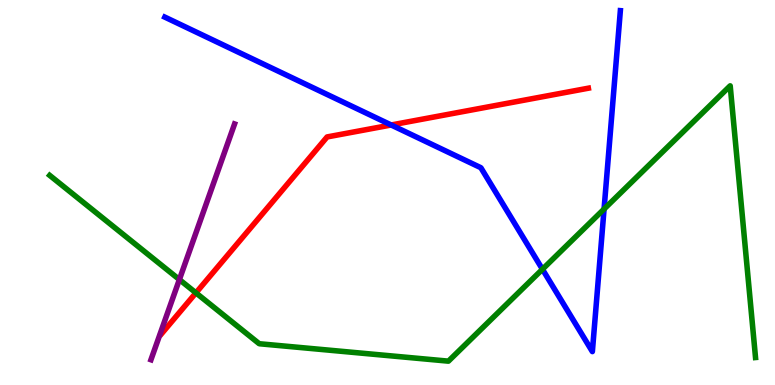[{'lines': ['blue', 'red'], 'intersections': [{'x': 5.05, 'y': 6.75}]}, {'lines': ['green', 'red'], 'intersections': [{'x': 2.53, 'y': 2.39}]}, {'lines': ['purple', 'red'], 'intersections': []}, {'lines': ['blue', 'green'], 'intersections': [{'x': 7.0, 'y': 3.01}, {'x': 7.79, 'y': 4.57}]}, {'lines': ['blue', 'purple'], 'intersections': []}, {'lines': ['green', 'purple'], 'intersections': [{'x': 2.31, 'y': 2.74}]}]